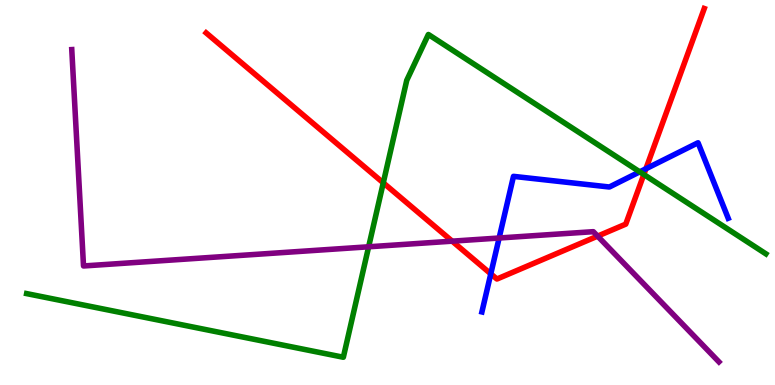[{'lines': ['blue', 'red'], 'intersections': [{'x': 6.33, 'y': 2.89}, {'x': 8.33, 'y': 5.62}]}, {'lines': ['green', 'red'], 'intersections': [{'x': 4.95, 'y': 5.25}, {'x': 8.31, 'y': 5.47}]}, {'lines': ['purple', 'red'], 'intersections': [{'x': 5.83, 'y': 3.74}, {'x': 7.71, 'y': 3.87}]}, {'lines': ['blue', 'green'], 'intersections': [{'x': 8.25, 'y': 5.54}]}, {'lines': ['blue', 'purple'], 'intersections': [{'x': 6.44, 'y': 3.82}]}, {'lines': ['green', 'purple'], 'intersections': [{'x': 4.76, 'y': 3.59}]}]